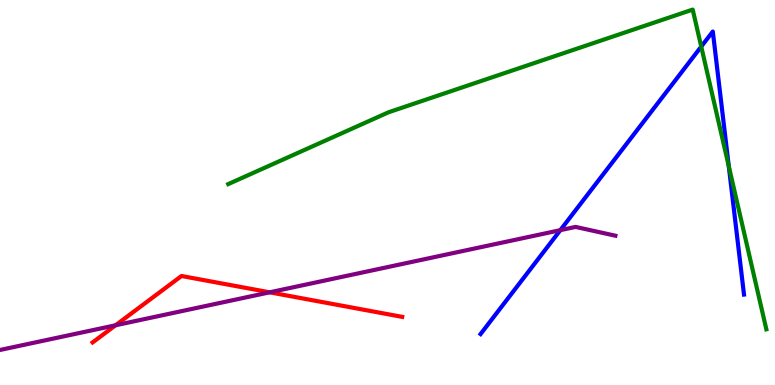[{'lines': ['blue', 'red'], 'intersections': []}, {'lines': ['green', 'red'], 'intersections': []}, {'lines': ['purple', 'red'], 'intersections': [{'x': 1.49, 'y': 1.55}, {'x': 3.48, 'y': 2.41}]}, {'lines': ['blue', 'green'], 'intersections': [{'x': 9.05, 'y': 8.79}, {'x': 9.4, 'y': 5.68}]}, {'lines': ['blue', 'purple'], 'intersections': [{'x': 7.23, 'y': 4.02}]}, {'lines': ['green', 'purple'], 'intersections': []}]